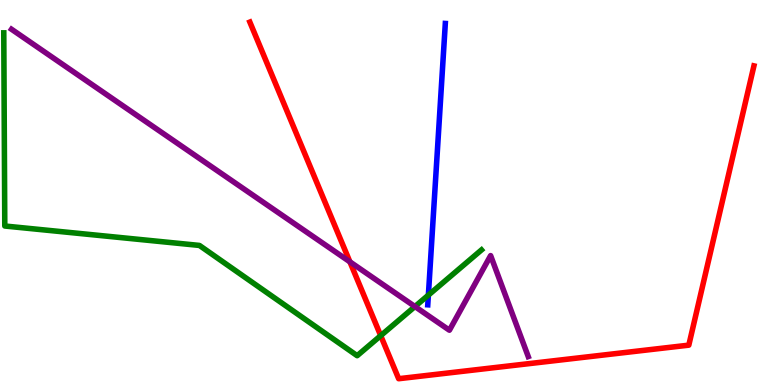[{'lines': ['blue', 'red'], 'intersections': []}, {'lines': ['green', 'red'], 'intersections': [{'x': 4.91, 'y': 1.28}]}, {'lines': ['purple', 'red'], 'intersections': [{'x': 4.51, 'y': 3.2}]}, {'lines': ['blue', 'green'], 'intersections': [{'x': 5.53, 'y': 2.33}]}, {'lines': ['blue', 'purple'], 'intersections': []}, {'lines': ['green', 'purple'], 'intersections': [{'x': 5.35, 'y': 2.04}]}]